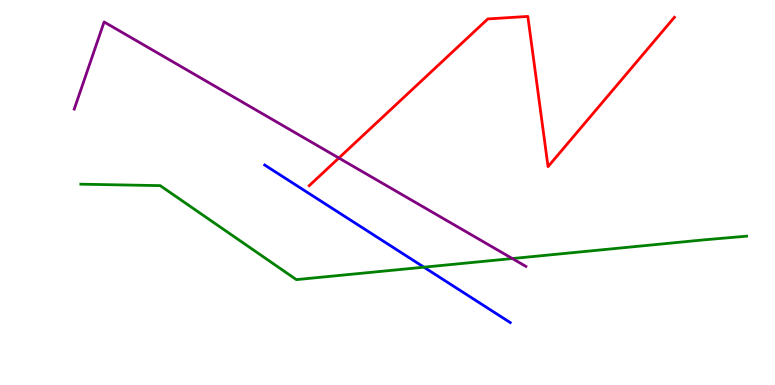[{'lines': ['blue', 'red'], 'intersections': []}, {'lines': ['green', 'red'], 'intersections': []}, {'lines': ['purple', 'red'], 'intersections': [{'x': 4.37, 'y': 5.9}]}, {'lines': ['blue', 'green'], 'intersections': [{'x': 5.47, 'y': 3.06}]}, {'lines': ['blue', 'purple'], 'intersections': []}, {'lines': ['green', 'purple'], 'intersections': [{'x': 6.61, 'y': 3.28}]}]